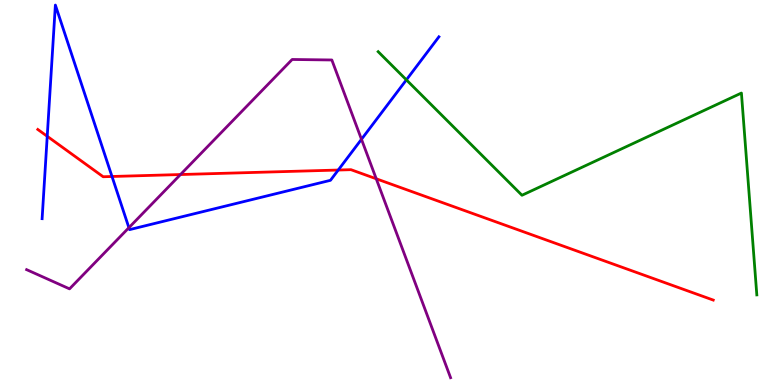[{'lines': ['blue', 'red'], 'intersections': [{'x': 0.609, 'y': 6.46}, {'x': 1.45, 'y': 5.42}, {'x': 4.36, 'y': 5.58}]}, {'lines': ['green', 'red'], 'intersections': []}, {'lines': ['purple', 'red'], 'intersections': [{'x': 2.33, 'y': 5.47}, {'x': 4.85, 'y': 5.36}]}, {'lines': ['blue', 'green'], 'intersections': [{'x': 5.24, 'y': 7.93}]}, {'lines': ['blue', 'purple'], 'intersections': [{'x': 1.66, 'y': 4.09}, {'x': 4.66, 'y': 6.38}]}, {'lines': ['green', 'purple'], 'intersections': []}]